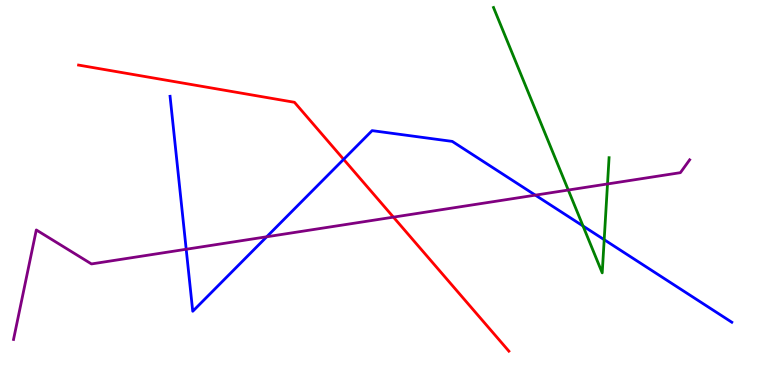[{'lines': ['blue', 'red'], 'intersections': [{'x': 4.43, 'y': 5.86}]}, {'lines': ['green', 'red'], 'intersections': []}, {'lines': ['purple', 'red'], 'intersections': [{'x': 5.08, 'y': 4.36}]}, {'lines': ['blue', 'green'], 'intersections': [{'x': 7.52, 'y': 4.13}, {'x': 7.8, 'y': 3.77}]}, {'lines': ['blue', 'purple'], 'intersections': [{'x': 2.4, 'y': 3.53}, {'x': 3.44, 'y': 3.85}, {'x': 6.91, 'y': 4.93}]}, {'lines': ['green', 'purple'], 'intersections': [{'x': 7.33, 'y': 5.06}, {'x': 7.84, 'y': 5.22}]}]